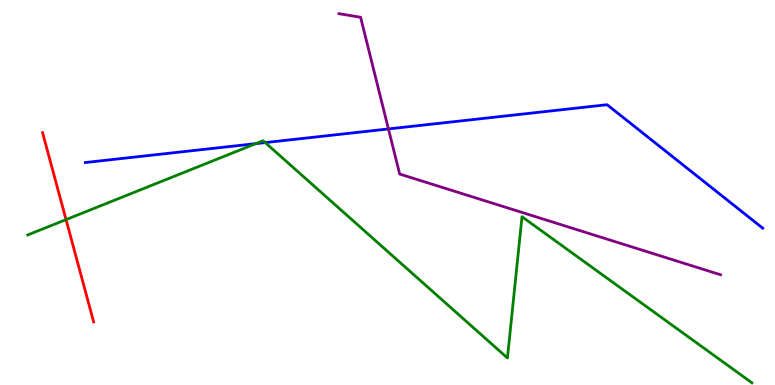[{'lines': ['blue', 'red'], 'intersections': []}, {'lines': ['green', 'red'], 'intersections': [{'x': 0.852, 'y': 4.3}]}, {'lines': ['purple', 'red'], 'intersections': []}, {'lines': ['blue', 'green'], 'intersections': [{'x': 3.3, 'y': 6.27}, {'x': 3.42, 'y': 6.3}]}, {'lines': ['blue', 'purple'], 'intersections': [{'x': 5.01, 'y': 6.65}]}, {'lines': ['green', 'purple'], 'intersections': []}]